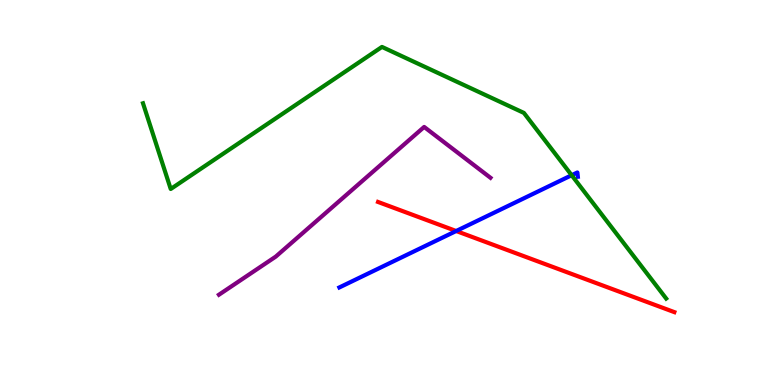[{'lines': ['blue', 'red'], 'intersections': [{'x': 5.89, 'y': 4.0}]}, {'lines': ['green', 'red'], 'intersections': []}, {'lines': ['purple', 'red'], 'intersections': []}, {'lines': ['blue', 'green'], 'intersections': [{'x': 7.38, 'y': 5.45}]}, {'lines': ['blue', 'purple'], 'intersections': []}, {'lines': ['green', 'purple'], 'intersections': []}]